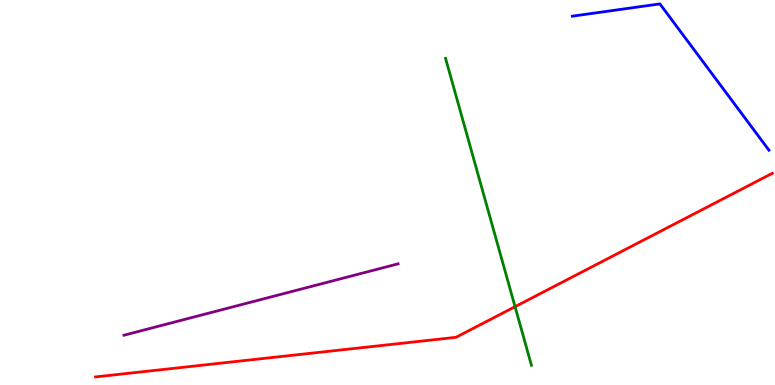[{'lines': ['blue', 'red'], 'intersections': []}, {'lines': ['green', 'red'], 'intersections': [{'x': 6.65, 'y': 2.03}]}, {'lines': ['purple', 'red'], 'intersections': []}, {'lines': ['blue', 'green'], 'intersections': []}, {'lines': ['blue', 'purple'], 'intersections': []}, {'lines': ['green', 'purple'], 'intersections': []}]